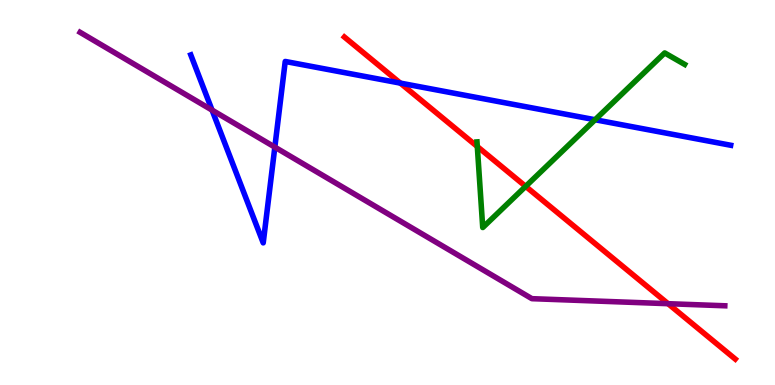[{'lines': ['blue', 'red'], 'intersections': [{'x': 5.17, 'y': 7.84}]}, {'lines': ['green', 'red'], 'intersections': [{'x': 6.16, 'y': 6.19}, {'x': 6.78, 'y': 5.16}]}, {'lines': ['purple', 'red'], 'intersections': [{'x': 8.62, 'y': 2.11}]}, {'lines': ['blue', 'green'], 'intersections': [{'x': 7.68, 'y': 6.89}]}, {'lines': ['blue', 'purple'], 'intersections': [{'x': 2.74, 'y': 7.14}, {'x': 3.55, 'y': 6.18}]}, {'lines': ['green', 'purple'], 'intersections': []}]